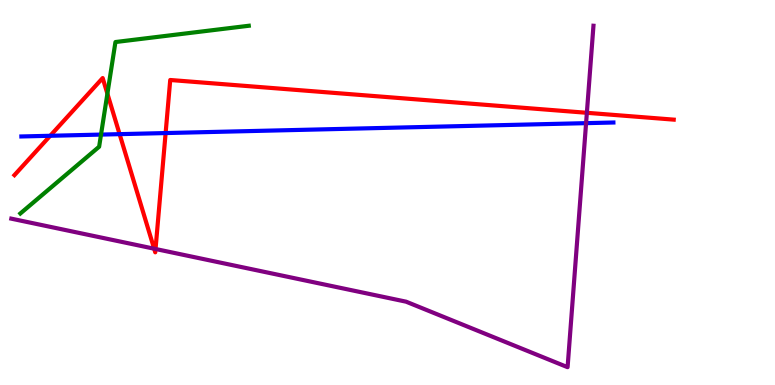[{'lines': ['blue', 'red'], 'intersections': [{'x': 0.648, 'y': 6.47}, {'x': 1.54, 'y': 6.52}, {'x': 2.14, 'y': 6.54}]}, {'lines': ['green', 'red'], 'intersections': [{'x': 1.39, 'y': 7.57}]}, {'lines': ['purple', 'red'], 'intersections': [{'x': 1.99, 'y': 3.54}, {'x': 2.01, 'y': 3.53}, {'x': 7.57, 'y': 7.07}]}, {'lines': ['blue', 'green'], 'intersections': [{'x': 1.3, 'y': 6.5}]}, {'lines': ['blue', 'purple'], 'intersections': [{'x': 7.56, 'y': 6.8}]}, {'lines': ['green', 'purple'], 'intersections': []}]